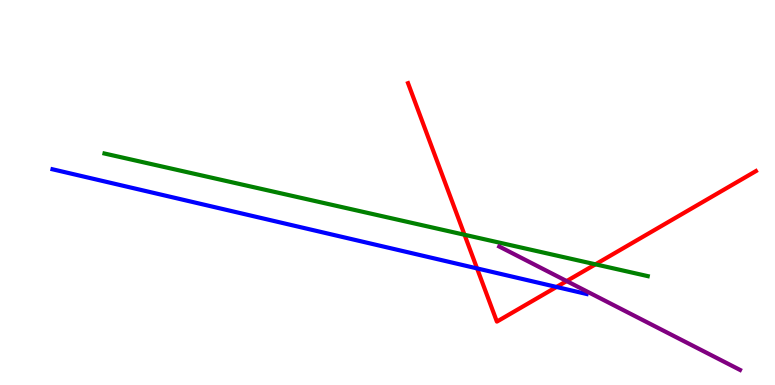[{'lines': ['blue', 'red'], 'intersections': [{'x': 6.16, 'y': 3.03}, {'x': 7.18, 'y': 2.55}]}, {'lines': ['green', 'red'], 'intersections': [{'x': 5.99, 'y': 3.9}, {'x': 7.68, 'y': 3.13}]}, {'lines': ['purple', 'red'], 'intersections': [{'x': 7.31, 'y': 2.7}]}, {'lines': ['blue', 'green'], 'intersections': []}, {'lines': ['blue', 'purple'], 'intersections': []}, {'lines': ['green', 'purple'], 'intersections': []}]